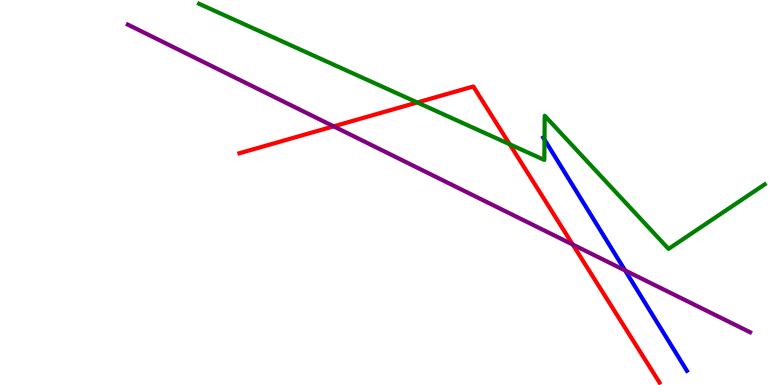[{'lines': ['blue', 'red'], 'intersections': []}, {'lines': ['green', 'red'], 'intersections': [{'x': 5.38, 'y': 7.34}, {'x': 6.58, 'y': 6.25}]}, {'lines': ['purple', 'red'], 'intersections': [{'x': 4.31, 'y': 6.72}, {'x': 7.39, 'y': 3.65}]}, {'lines': ['blue', 'green'], 'intersections': [{'x': 7.03, 'y': 6.37}]}, {'lines': ['blue', 'purple'], 'intersections': [{'x': 8.07, 'y': 2.98}]}, {'lines': ['green', 'purple'], 'intersections': []}]